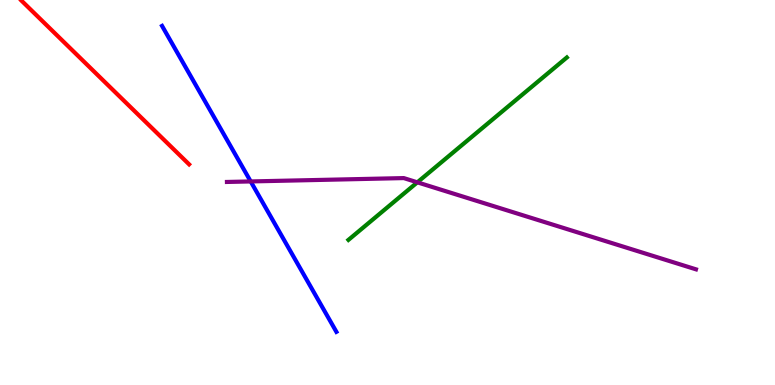[{'lines': ['blue', 'red'], 'intersections': []}, {'lines': ['green', 'red'], 'intersections': []}, {'lines': ['purple', 'red'], 'intersections': []}, {'lines': ['blue', 'green'], 'intersections': []}, {'lines': ['blue', 'purple'], 'intersections': [{'x': 3.23, 'y': 5.29}]}, {'lines': ['green', 'purple'], 'intersections': [{'x': 5.39, 'y': 5.26}]}]